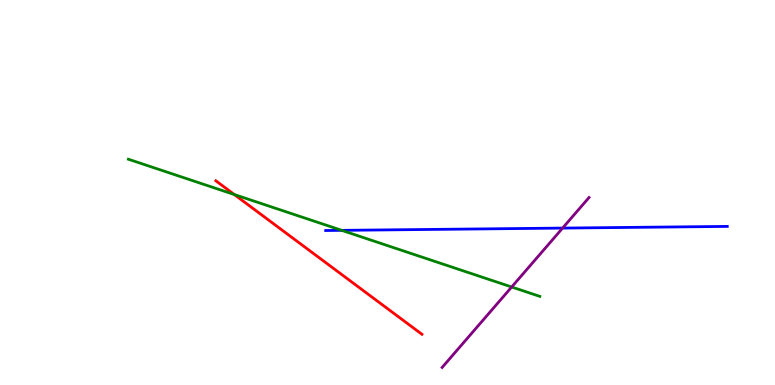[{'lines': ['blue', 'red'], 'intersections': []}, {'lines': ['green', 'red'], 'intersections': [{'x': 3.02, 'y': 4.95}]}, {'lines': ['purple', 'red'], 'intersections': []}, {'lines': ['blue', 'green'], 'intersections': [{'x': 4.41, 'y': 4.02}]}, {'lines': ['blue', 'purple'], 'intersections': [{'x': 7.26, 'y': 4.08}]}, {'lines': ['green', 'purple'], 'intersections': [{'x': 6.6, 'y': 2.55}]}]